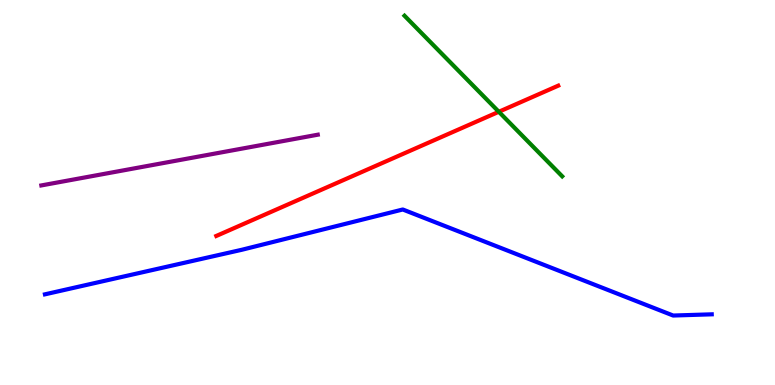[{'lines': ['blue', 'red'], 'intersections': []}, {'lines': ['green', 'red'], 'intersections': [{'x': 6.44, 'y': 7.1}]}, {'lines': ['purple', 'red'], 'intersections': []}, {'lines': ['blue', 'green'], 'intersections': []}, {'lines': ['blue', 'purple'], 'intersections': []}, {'lines': ['green', 'purple'], 'intersections': []}]